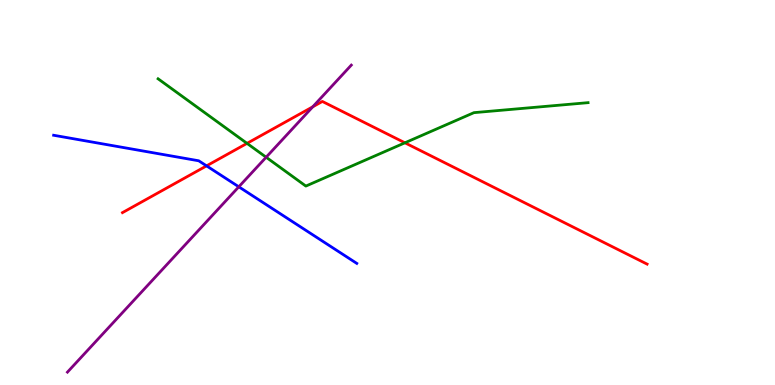[{'lines': ['blue', 'red'], 'intersections': [{'x': 2.67, 'y': 5.69}]}, {'lines': ['green', 'red'], 'intersections': [{'x': 3.19, 'y': 6.28}, {'x': 5.22, 'y': 6.29}]}, {'lines': ['purple', 'red'], 'intersections': [{'x': 4.04, 'y': 7.23}]}, {'lines': ['blue', 'green'], 'intersections': []}, {'lines': ['blue', 'purple'], 'intersections': [{'x': 3.08, 'y': 5.15}]}, {'lines': ['green', 'purple'], 'intersections': [{'x': 3.43, 'y': 5.92}]}]